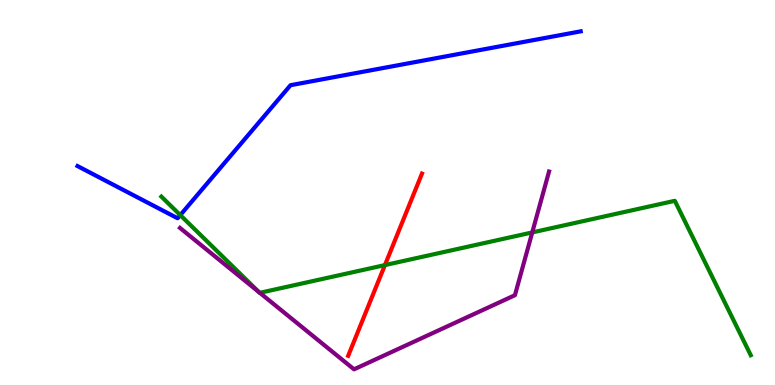[{'lines': ['blue', 'red'], 'intersections': []}, {'lines': ['green', 'red'], 'intersections': [{'x': 4.97, 'y': 3.11}]}, {'lines': ['purple', 'red'], 'intersections': []}, {'lines': ['blue', 'green'], 'intersections': [{'x': 2.33, 'y': 4.41}]}, {'lines': ['blue', 'purple'], 'intersections': []}, {'lines': ['green', 'purple'], 'intersections': [{'x': 3.34, 'y': 2.42}, {'x': 3.35, 'y': 2.39}, {'x': 6.87, 'y': 3.96}]}]